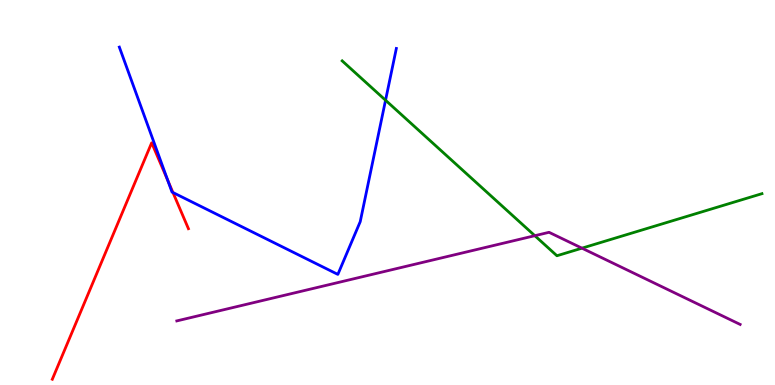[{'lines': ['blue', 'red'], 'intersections': [{'x': 2.16, 'y': 5.31}, {'x': 2.23, 'y': 5.0}]}, {'lines': ['green', 'red'], 'intersections': []}, {'lines': ['purple', 'red'], 'intersections': []}, {'lines': ['blue', 'green'], 'intersections': [{'x': 4.97, 'y': 7.4}]}, {'lines': ['blue', 'purple'], 'intersections': []}, {'lines': ['green', 'purple'], 'intersections': [{'x': 6.9, 'y': 3.88}, {'x': 7.51, 'y': 3.55}]}]